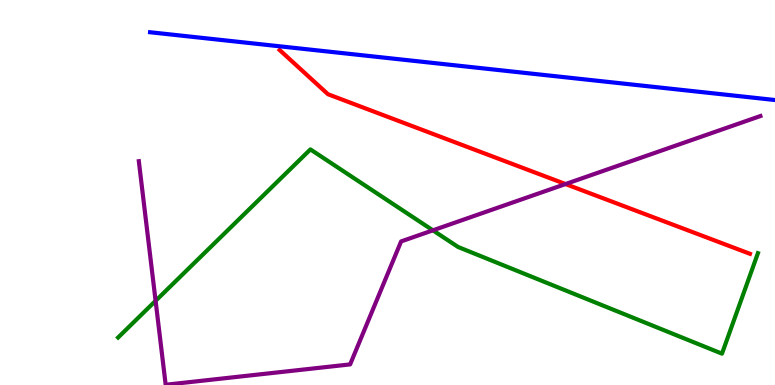[{'lines': ['blue', 'red'], 'intersections': []}, {'lines': ['green', 'red'], 'intersections': []}, {'lines': ['purple', 'red'], 'intersections': [{'x': 7.3, 'y': 5.22}]}, {'lines': ['blue', 'green'], 'intersections': []}, {'lines': ['blue', 'purple'], 'intersections': []}, {'lines': ['green', 'purple'], 'intersections': [{'x': 2.01, 'y': 2.19}, {'x': 5.59, 'y': 4.02}]}]